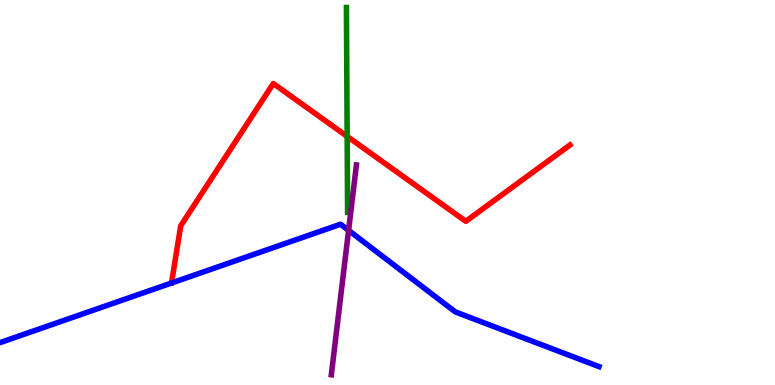[{'lines': ['blue', 'red'], 'intersections': []}, {'lines': ['green', 'red'], 'intersections': [{'x': 4.48, 'y': 6.46}]}, {'lines': ['purple', 'red'], 'intersections': []}, {'lines': ['blue', 'green'], 'intersections': []}, {'lines': ['blue', 'purple'], 'intersections': [{'x': 4.5, 'y': 4.02}]}, {'lines': ['green', 'purple'], 'intersections': []}]